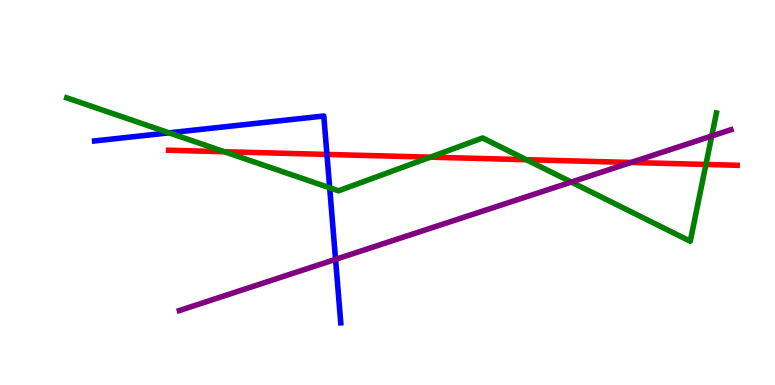[{'lines': ['blue', 'red'], 'intersections': [{'x': 4.22, 'y': 5.99}]}, {'lines': ['green', 'red'], 'intersections': [{'x': 2.89, 'y': 6.06}, {'x': 5.55, 'y': 5.92}, {'x': 6.79, 'y': 5.85}, {'x': 9.11, 'y': 5.73}]}, {'lines': ['purple', 'red'], 'intersections': [{'x': 8.14, 'y': 5.78}]}, {'lines': ['blue', 'green'], 'intersections': [{'x': 2.18, 'y': 6.55}, {'x': 4.25, 'y': 5.12}]}, {'lines': ['blue', 'purple'], 'intersections': [{'x': 4.33, 'y': 3.26}]}, {'lines': ['green', 'purple'], 'intersections': [{'x': 7.37, 'y': 5.27}, {'x': 9.18, 'y': 6.47}]}]